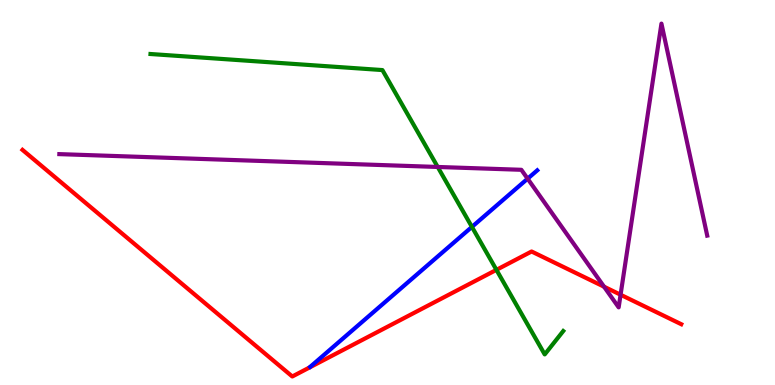[{'lines': ['blue', 'red'], 'intersections': []}, {'lines': ['green', 'red'], 'intersections': [{'x': 6.41, 'y': 2.99}]}, {'lines': ['purple', 'red'], 'intersections': [{'x': 7.79, 'y': 2.55}, {'x': 8.01, 'y': 2.34}]}, {'lines': ['blue', 'green'], 'intersections': [{'x': 6.09, 'y': 4.11}]}, {'lines': ['blue', 'purple'], 'intersections': [{'x': 6.81, 'y': 5.36}]}, {'lines': ['green', 'purple'], 'intersections': [{'x': 5.65, 'y': 5.66}]}]